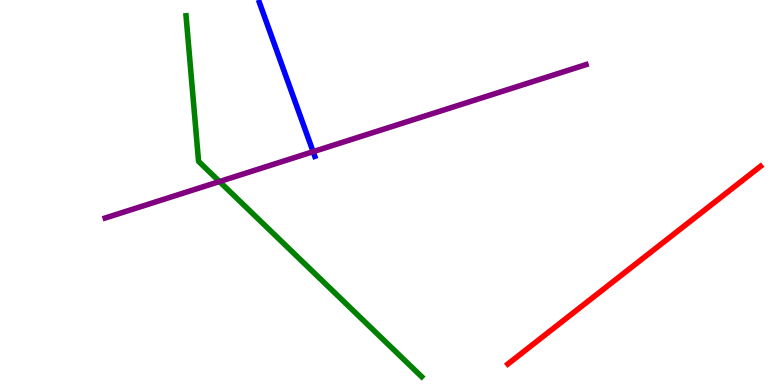[{'lines': ['blue', 'red'], 'intersections': []}, {'lines': ['green', 'red'], 'intersections': []}, {'lines': ['purple', 'red'], 'intersections': []}, {'lines': ['blue', 'green'], 'intersections': []}, {'lines': ['blue', 'purple'], 'intersections': [{'x': 4.04, 'y': 6.06}]}, {'lines': ['green', 'purple'], 'intersections': [{'x': 2.83, 'y': 5.28}]}]